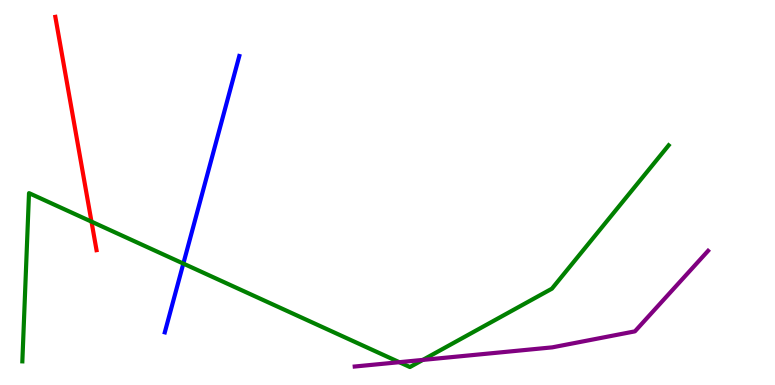[{'lines': ['blue', 'red'], 'intersections': []}, {'lines': ['green', 'red'], 'intersections': [{'x': 1.18, 'y': 4.24}]}, {'lines': ['purple', 'red'], 'intersections': []}, {'lines': ['blue', 'green'], 'intersections': [{'x': 2.37, 'y': 3.15}]}, {'lines': ['blue', 'purple'], 'intersections': []}, {'lines': ['green', 'purple'], 'intersections': [{'x': 5.15, 'y': 0.592}, {'x': 5.46, 'y': 0.652}]}]